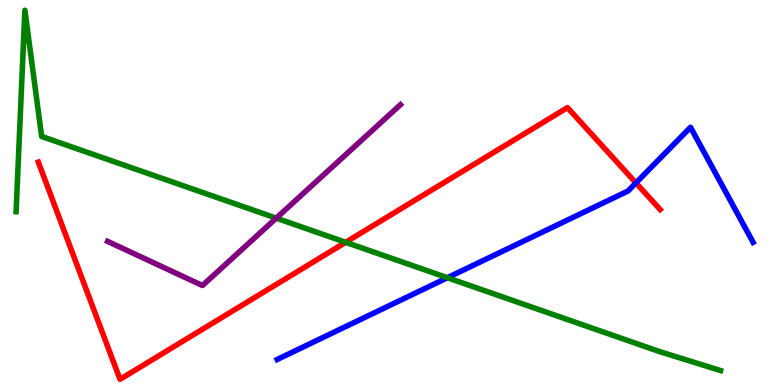[{'lines': ['blue', 'red'], 'intersections': [{'x': 8.21, 'y': 5.25}]}, {'lines': ['green', 'red'], 'intersections': [{'x': 4.46, 'y': 3.71}]}, {'lines': ['purple', 'red'], 'intersections': []}, {'lines': ['blue', 'green'], 'intersections': [{'x': 5.77, 'y': 2.79}]}, {'lines': ['blue', 'purple'], 'intersections': []}, {'lines': ['green', 'purple'], 'intersections': [{'x': 3.56, 'y': 4.33}]}]